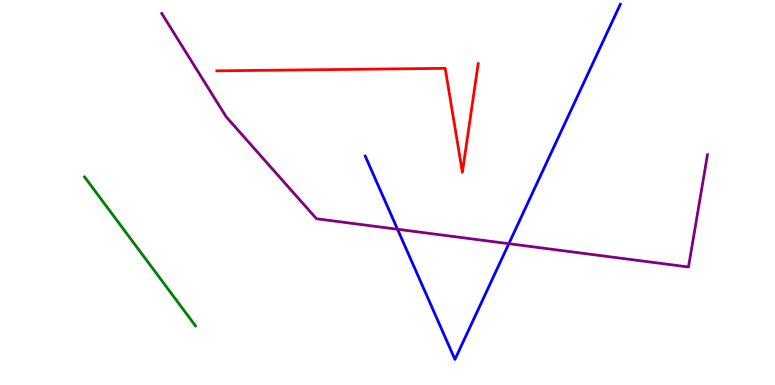[{'lines': ['blue', 'red'], 'intersections': []}, {'lines': ['green', 'red'], 'intersections': []}, {'lines': ['purple', 'red'], 'intersections': []}, {'lines': ['blue', 'green'], 'intersections': []}, {'lines': ['blue', 'purple'], 'intersections': [{'x': 5.13, 'y': 4.05}, {'x': 6.57, 'y': 3.67}]}, {'lines': ['green', 'purple'], 'intersections': []}]